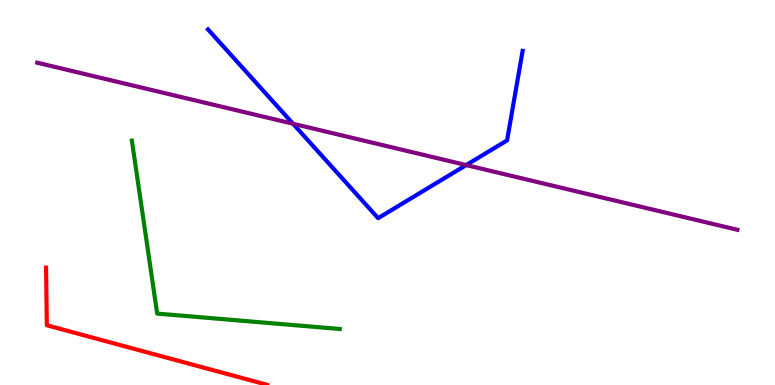[{'lines': ['blue', 'red'], 'intersections': []}, {'lines': ['green', 'red'], 'intersections': []}, {'lines': ['purple', 'red'], 'intersections': []}, {'lines': ['blue', 'green'], 'intersections': []}, {'lines': ['blue', 'purple'], 'intersections': [{'x': 3.78, 'y': 6.79}, {'x': 6.02, 'y': 5.71}]}, {'lines': ['green', 'purple'], 'intersections': []}]